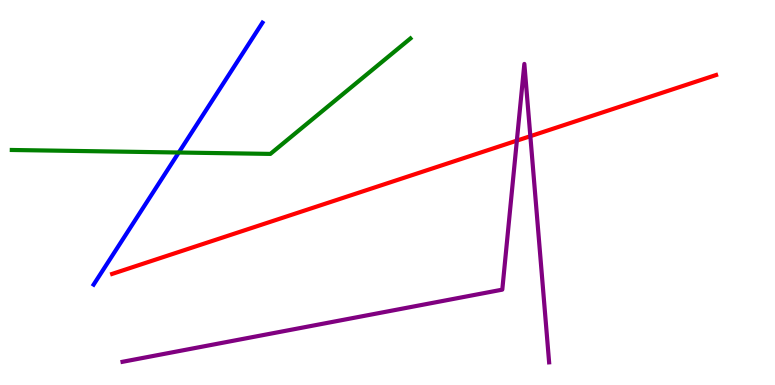[{'lines': ['blue', 'red'], 'intersections': []}, {'lines': ['green', 'red'], 'intersections': []}, {'lines': ['purple', 'red'], 'intersections': [{'x': 6.67, 'y': 6.35}, {'x': 6.84, 'y': 6.46}]}, {'lines': ['blue', 'green'], 'intersections': [{'x': 2.31, 'y': 6.04}]}, {'lines': ['blue', 'purple'], 'intersections': []}, {'lines': ['green', 'purple'], 'intersections': []}]